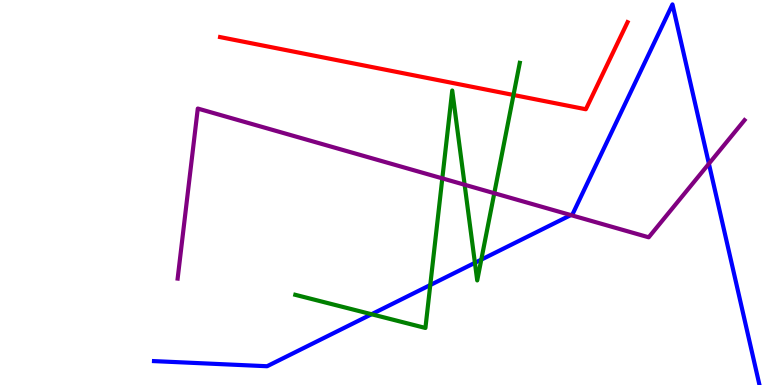[{'lines': ['blue', 'red'], 'intersections': []}, {'lines': ['green', 'red'], 'intersections': [{'x': 6.63, 'y': 7.53}]}, {'lines': ['purple', 'red'], 'intersections': []}, {'lines': ['blue', 'green'], 'intersections': [{'x': 4.79, 'y': 1.84}, {'x': 5.55, 'y': 2.6}, {'x': 6.13, 'y': 3.17}, {'x': 6.21, 'y': 3.26}]}, {'lines': ['blue', 'purple'], 'intersections': [{'x': 7.37, 'y': 4.41}, {'x': 9.15, 'y': 5.75}]}, {'lines': ['green', 'purple'], 'intersections': [{'x': 5.71, 'y': 5.37}, {'x': 6.0, 'y': 5.2}, {'x': 6.38, 'y': 4.98}]}]